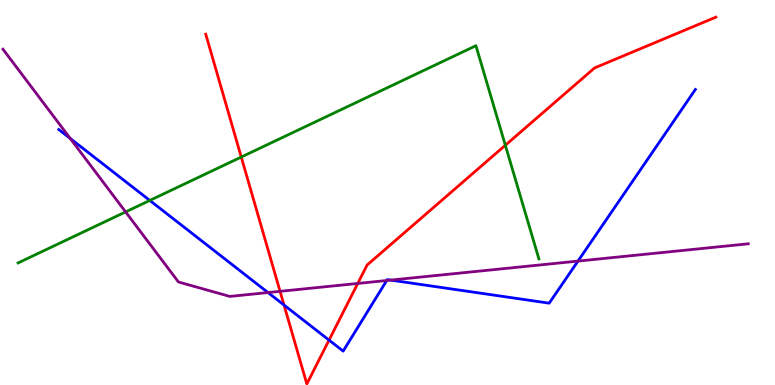[{'lines': ['blue', 'red'], 'intersections': [{'x': 3.66, 'y': 2.08}, {'x': 4.25, 'y': 1.17}]}, {'lines': ['green', 'red'], 'intersections': [{'x': 3.11, 'y': 5.92}, {'x': 6.52, 'y': 6.23}]}, {'lines': ['purple', 'red'], 'intersections': [{'x': 3.61, 'y': 2.43}, {'x': 4.62, 'y': 2.64}]}, {'lines': ['blue', 'green'], 'intersections': [{'x': 1.93, 'y': 4.79}]}, {'lines': ['blue', 'purple'], 'intersections': [{'x': 0.906, 'y': 6.4}, {'x': 3.46, 'y': 2.4}, {'x': 4.99, 'y': 2.71}, {'x': 5.04, 'y': 2.72}, {'x': 7.46, 'y': 3.22}]}, {'lines': ['green', 'purple'], 'intersections': [{'x': 1.62, 'y': 4.5}]}]